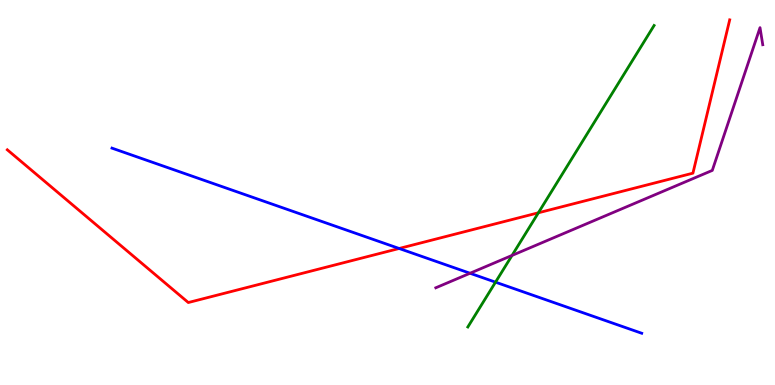[{'lines': ['blue', 'red'], 'intersections': [{'x': 5.15, 'y': 3.55}]}, {'lines': ['green', 'red'], 'intersections': [{'x': 6.95, 'y': 4.47}]}, {'lines': ['purple', 'red'], 'intersections': []}, {'lines': ['blue', 'green'], 'intersections': [{'x': 6.39, 'y': 2.67}]}, {'lines': ['blue', 'purple'], 'intersections': [{'x': 6.06, 'y': 2.9}]}, {'lines': ['green', 'purple'], 'intersections': [{'x': 6.61, 'y': 3.37}]}]